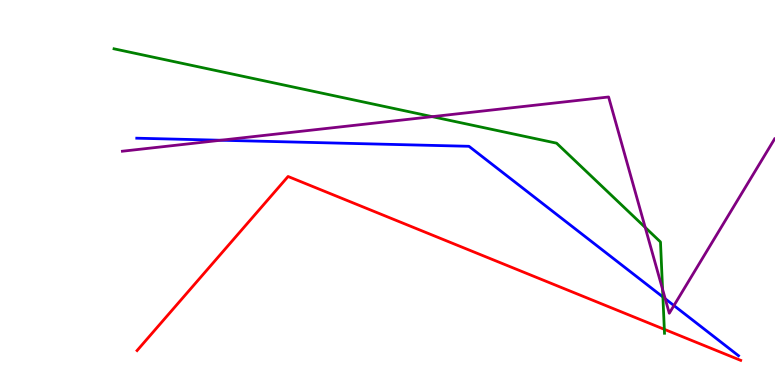[{'lines': ['blue', 'red'], 'intersections': []}, {'lines': ['green', 'red'], 'intersections': [{'x': 8.57, 'y': 1.45}]}, {'lines': ['purple', 'red'], 'intersections': []}, {'lines': ['blue', 'green'], 'intersections': [{'x': 8.55, 'y': 2.29}]}, {'lines': ['blue', 'purple'], 'intersections': [{'x': 2.85, 'y': 6.36}, {'x': 8.58, 'y': 2.24}, {'x': 8.7, 'y': 2.06}]}, {'lines': ['green', 'purple'], 'intersections': [{'x': 5.58, 'y': 6.97}, {'x': 8.33, 'y': 4.09}, {'x': 8.55, 'y': 2.49}]}]